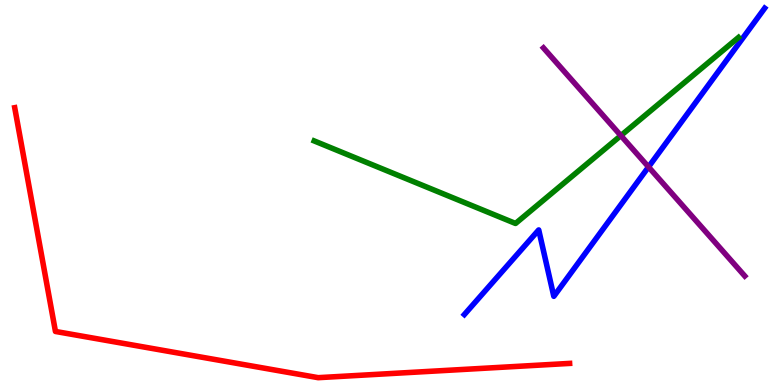[{'lines': ['blue', 'red'], 'intersections': []}, {'lines': ['green', 'red'], 'intersections': []}, {'lines': ['purple', 'red'], 'intersections': []}, {'lines': ['blue', 'green'], 'intersections': []}, {'lines': ['blue', 'purple'], 'intersections': [{'x': 8.37, 'y': 5.66}]}, {'lines': ['green', 'purple'], 'intersections': [{'x': 8.01, 'y': 6.48}]}]